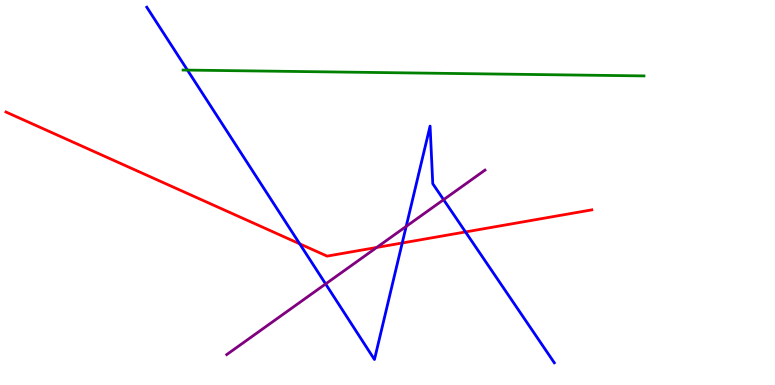[{'lines': ['blue', 'red'], 'intersections': [{'x': 3.87, 'y': 3.67}, {'x': 5.19, 'y': 3.69}, {'x': 6.01, 'y': 3.98}]}, {'lines': ['green', 'red'], 'intersections': []}, {'lines': ['purple', 'red'], 'intersections': [{'x': 4.86, 'y': 3.57}]}, {'lines': ['blue', 'green'], 'intersections': [{'x': 2.42, 'y': 8.18}]}, {'lines': ['blue', 'purple'], 'intersections': [{'x': 4.2, 'y': 2.62}, {'x': 5.24, 'y': 4.12}, {'x': 5.72, 'y': 4.81}]}, {'lines': ['green', 'purple'], 'intersections': []}]